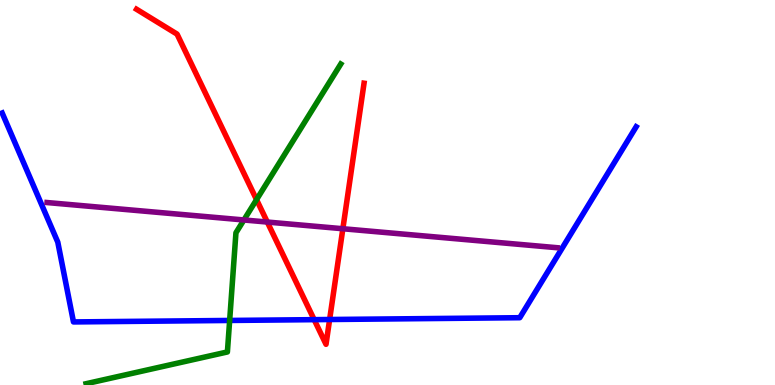[{'lines': ['blue', 'red'], 'intersections': [{'x': 4.05, 'y': 1.7}, {'x': 4.25, 'y': 1.7}]}, {'lines': ['green', 'red'], 'intersections': [{'x': 3.31, 'y': 4.81}]}, {'lines': ['purple', 'red'], 'intersections': [{'x': 3.45, 'y': 4.23}, {'x': 4.42, 'y': 4.06}]}, {'lines': ['blue', 'green'], 'intersections': [{'x': 2.96, 'y': 1.68}]}, {'lines': ['blue', 'purple'], 'intersections': []}, {'lines': ['green', 'purple'], 'intersections': [{'x': 3.15, 'y': 4.29}]}]